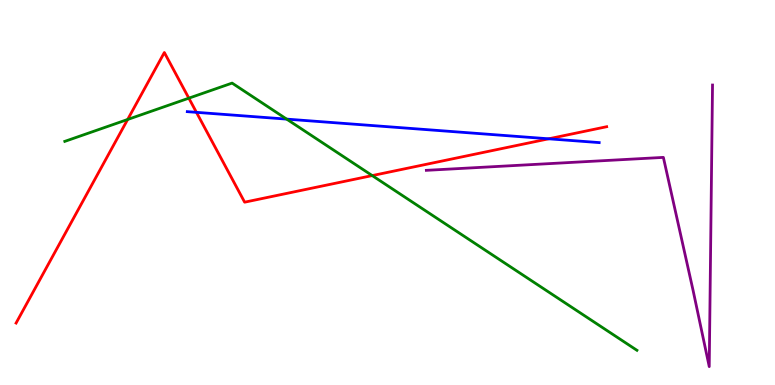[{'lines': ['blue', 'red'], 'intersections': [{'x': 2.53, 'y': 7.08}, {'x': 7.08, 'y': 6.39}]}, {'lines': ['green', 'red'], 'intersections': [{'x': 1.65, 'y': 6.9}, {'x': 2.44, 'y': 7.45}, {'x': 4.8, 'y': 5.44}]}, {'lines': ['purple', 'red'], 'intersections': []}, {'lines': ['blue', 'green'], 'intersections': [{'x': 3.7, 'y': 6.91}]}, {'lines': ['blue', 'purple'], 'intersections': []}, {'lines': ['green', 'purple'], 'intersections': []}]